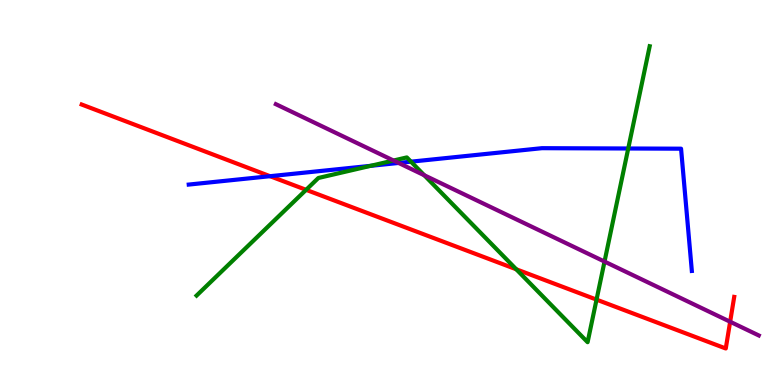[{'lines': ['blue', 'red'], 'intersections': [{'x': 3.48, 'y': 5.42}]}, {'lines': ['green', 'red'], 'intersections': [{'x': 3.95, 'y': 5.07}, {'x': 6.66, 'y': 3.01}, {'x': 7.7, 'y': 2.22}]}, {'lines': ['purple', 'red'], 'intersections': [{'x': 9.42, 'y': 1.64}]}, {'lines': ['blue', 'green'], 'intersections': [{'x': 4.78, 'y': 5.69}, {'x': 5.3, 'y': 5.8}, {'x': 8.11, 'y': 6.14}]}, {'lines': ['blue', 'purple'], 'intersections': [{'x': 5.14, 'y': 5.77}]}, {'lines': ['green', 'purple'], 'intersections': [{'x': 5.08, 'y': 5.83}, {'x': 5.47, 'y': 5.45}, {'x': 7.8, 'y': 3.21}]}]